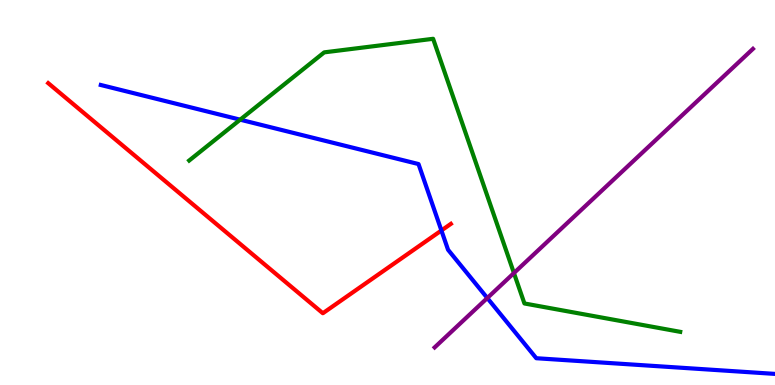[{'lines': ['blue', 'red'], 'intersections': [{'x': 5.7, 'y': 4.01}]}, {'lines': ['green', 'red'], 'intersections': []}, {'lines': ['purple', 'red'], 'intersections': []}, {'lines': ['blue', 'green'], 'intersections': [{'x': 3.1, 'y': 6.89}]}, {'lines': ['blue', 'purple'], 'intersections': [{'x': 6.29, 'y': 2.26}]}, {'lines': ['green', 'purple'], 'intersections': [{'x': 6.63, 'y': 2.91}]}]